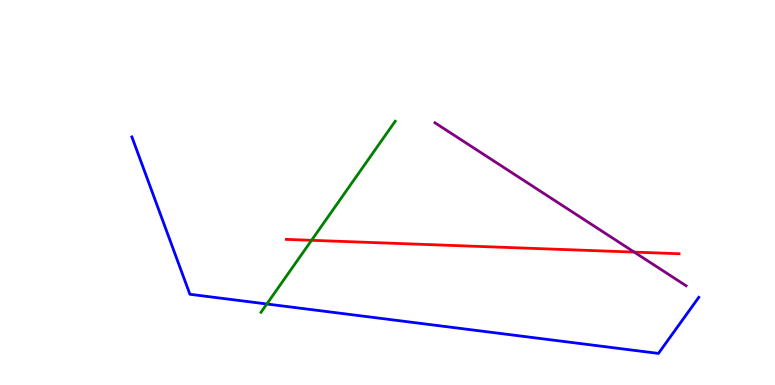[{'lines': ['blue', 'red'], 'intersections': []}, {'lines': ['green', 'red'], 'intersections': [{'x': 4.02, 'y': 3.76}]}, {'lines': ['purple', 'red'], 'intersections': [{'x': 8.18, 'y': 3.45}]}, {'lines': ['blue', 'green'], 'intersections': [{'x': 3.44, 'y': 2.1}]}, {'lines': ['blue', 'purple'], 'intersections': []}, {'lines': ['green', 'purple'], 'intersections': []}]